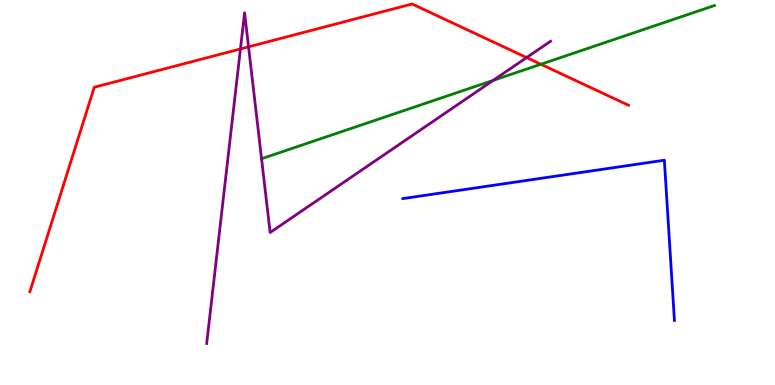[{'lines': ['blue', 'red'], 'intersections': []}, {'lines': ['green', 'red'], 'intersections': [{'x': 6.98, 'y': 8.33}]}, {'lines': ['purple', 'red'], 'intersections': [{'x': 3.1, 'y': 8.73}, {'x': 3.21, 'y': 8.78}, {'x': 6.8, 'y': 8.5}]}, {'lines': ['blue', 'green'], 'intersections': []}, {'lines': ['blue', 'purple'], 'intersections': []}, {'lines': ['green', 'purple'], 'intersections': [{'x': 6.36, 'y': 7.91}]}]